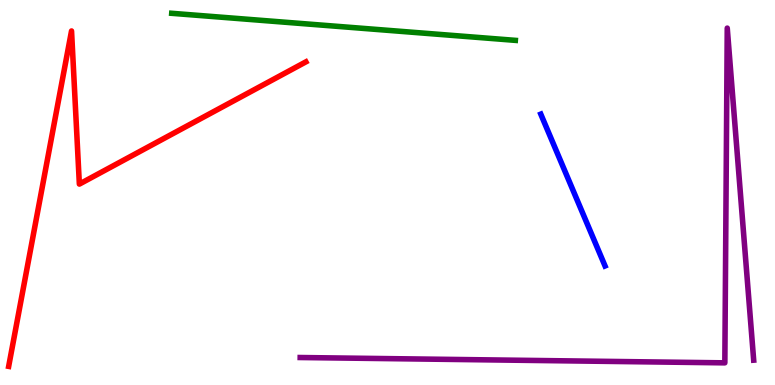[{'lines': ['blue', 'red'], 'intersections': []}, {'lines': ['green', 'red'], 'intersections': []}, {'lines': ['purple', 'red'], 'intersections': []}, {'lines': ['blue', 'green'], 'intersections': []}, {'lines': ['blue', 'purple'], 'intersections': []}, {'lines': ['green', 'purple'], 'intersections': []}]